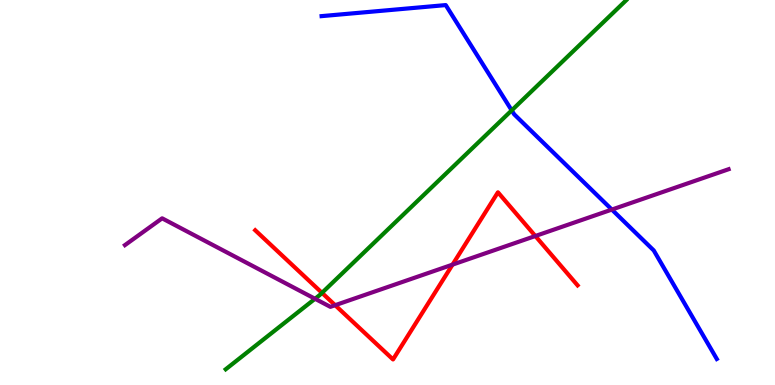[{'lines': ['blue', 'red'], 'intersections': []}, {'lines': ['green', 'red'], 'intersections': [{'x': 4.15, 'y': 2.39}]}, {'lines': ['purple', 'red'], 'intersections': [{'x': 4.32, 'y': 2.07}, {'x': 5.84, 'y': 3.13}, {'x': 6.91, 'y': 3.87}]}, {'lines': ['blue', 'green'], 'intersections': [{'x': 6.6, 'y': 7.13}]}, {'lines': ['blue', 'purple'], 'intersections': [{'x': 7.89, 'y': 4.56}]}, {'lines': ['green', 'purple'], 'intersections': [{'x': 4.06, 'y': 2.24}]}]